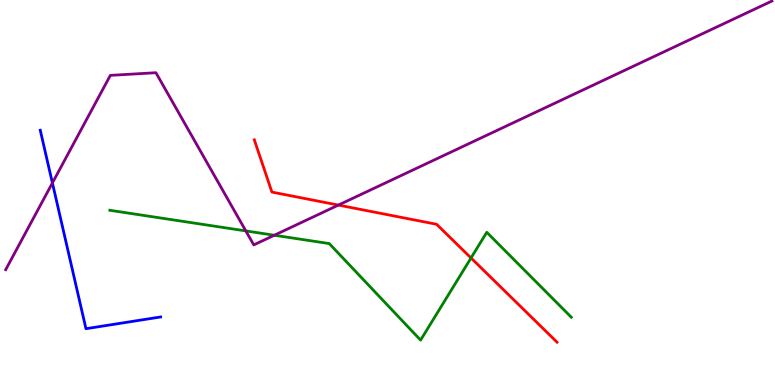[{'lines': ['blue', 'red'], 'intersections': []}, {'lines': ['green', 'red'], 'intersections': [{'x': 6.08, 'y': 3.3}]}, {'lines': ['purple', 'red'], 'intersections': [{'x': 4.37, 'y': 4.67}]}, {'lines': ['blue', 'green'], 'intersections': []}, {'lines': ['blue', 'purple'], 'intersections': [{'x': 0.676, 'y': 5.25}]}, {'lines': ['green', 'purple'], 'intersections': [{'x': 3.17, 'y': 4.0}, {'x': 3.54, 'y': 3.89}]}]